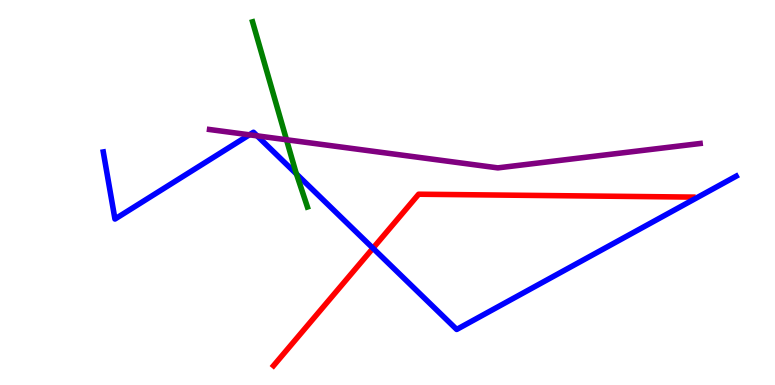[{'lines': ['blue', 'red'], 'intersections': [{'x': 4.81, 'y': 3.55}]}, {'lines': ['green', 'red'], 'intersections': []}, {'lines': ['purple', 'red'], 'intersections': []}, {'lines': ['blue', 'green'], 'intersections': [{'x': 3.83, 'y': 5.48}]}, {'lines': ['blue', 'purple'], 'intersections': [{'x': 3.22, 'y': 6.5}, {'x': 3.32, 'y': 6.47}]}, {'lines': ['green', 'purple'], 'intersections': [{'x': 3.7, 'y': 6.37}]}]